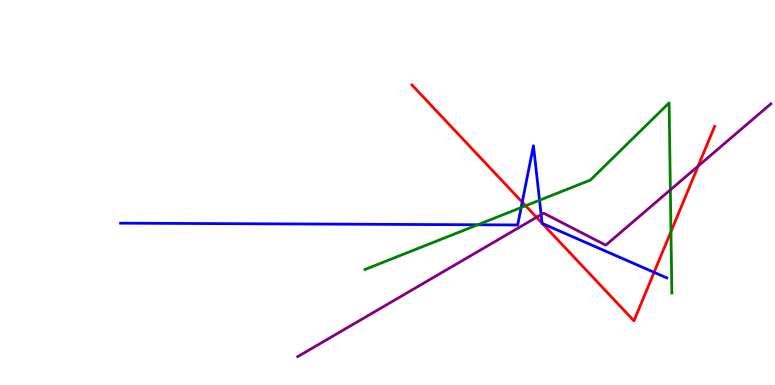[{'lines': ['blue', 'red'], 'intersections': [{'x': 6.74, 'y': 4.75}, {'x': 7.0, 'y': 4.2}, {'x': 7.0, 'y': 4.19}, {'x': 8.44, 'y': 2.93}]}, {'lines': ['green', 'red'], 'intersections': [{'x': 6.78, 'y': 4.66}, {'x': 8.66, 'y': 3.98}]}, {'lines': ['purple', 'red'], 'intersections': [{'x': 6.92, 'y': 4.36}, {'x': 9.01, 'y': 5.69}]}, {'lines': ['blue', 'green'], 'intersections': [{'x': 6.16, 'y': 4.16}, {'x': 6.72, 'y': 4.61}, {'x': 6.96, 'y': 4.8}]}, {'lines': ['blue', 'purple'], 'intersections': [{'x': 6.98, 'y': 4.43}]}, {'lines': ['green', 'purple'], 'intersections': [{'x': 8.65, 'y': 5.07}]}]